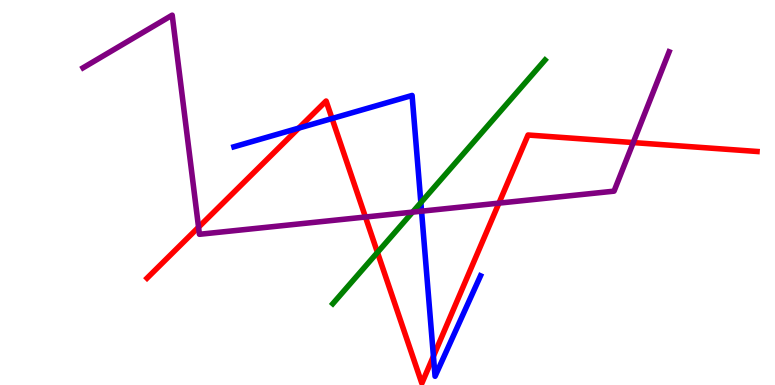[{'lines': ['blue', 'red'], 'intersections': [{'x': 3.85, 'y': 6.67}, {'x': 4.28, 'y': 6.92}, {'x': 5.59, 'y': 0.747}]}, {'lines': ['green', 'red'], 'intersections': [{'x': 4.87, 'y': 3.44}]}, {'lines': ['purple', 'red'], 'intersections': [{'x': 2.56, 'y': 4.1}, {'x': 4.72, 'y': 4.36}, {'x': 6.44, 'y': 4.72}, {'x': 8.17, 'y': 6.3}]}, {'lines': ['blue', 'green'], 'intersections': [{'x': 5.43, 'y': 4.74}]}, {'lines': ['blue', 'purple'], 'intersections': [{'x': 5.44, 'y': 4.51}]}, {'lines': ['green', 'purple'], 'intersections': [{'x': 5.32, 'y': 4.49}]}]